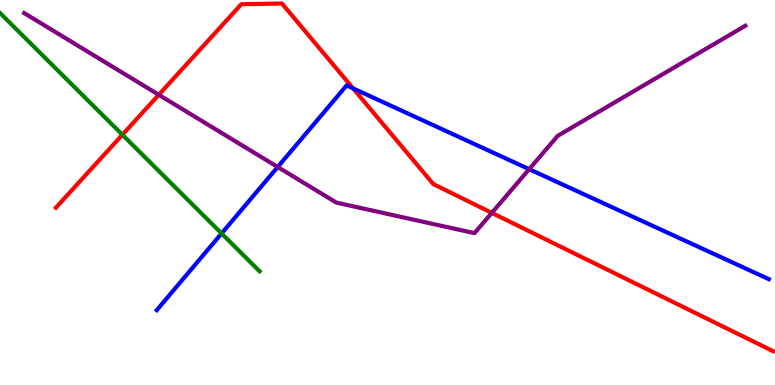[{'lines': ['blue', 'red'], 'intersections': [{'x': 4.56, 'y': 7.7}]}, {'lines': ['green', 'red'], 'intersections': [{'x': 1.58, 'y': 6.5}]}, {'lines': ['purple', 'red'], 'intersections': [{'x': 2.05, 'y': 7.54}, {'x': 6.35, 'y': 4.47}]}, {'lines': ['blue', 'green'], 'intersections': [{'x': 2.86, 'y': 3.94}]}, {'lines': ['blue', 'purple'], 'intersections': [{'x': 3.58, 'y': 5.66}, {'x': 6.83, 'y': 5.61}]}, {'lines': ['green', 'purple'], 'intersections': []}]